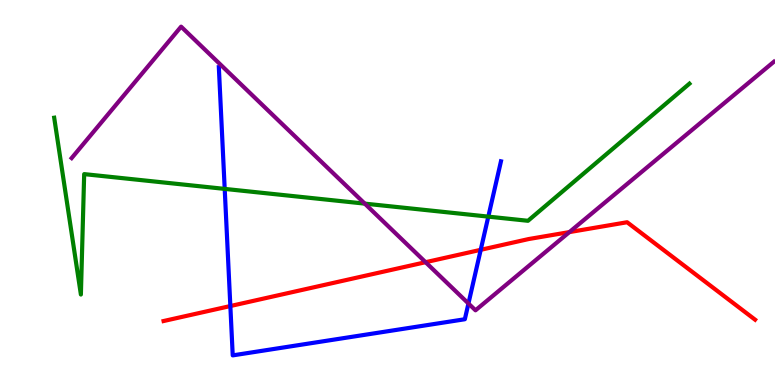[{'lines': ['blue', 'red'], 'intersections': [{'x': 2.97, 'y': 2.05}, {'x': 6.2, 'y': 3.51}]}, {'lines': ['green', 'red'], 'intersections': []}, {'lines': ['purple', 'red'], 'intersections': [{'x': 5.49, 'y': 3.19}, {'x': 7.35, 'y': 3.97}]}, {'lines': ['blue', 'green'], 'intersections': [{'x': 2.9, 'y': 5.09}, {'x': 6.3, 'y': 4.37}]}, {'lines': ['blue', 'purple'], 'intersections': [{'x': 6.04, 'y': 2.12}]}, {'lines': ['green', 'purple'], 'intersections': [{'x': 4.71, 'y': 4.71}]}]